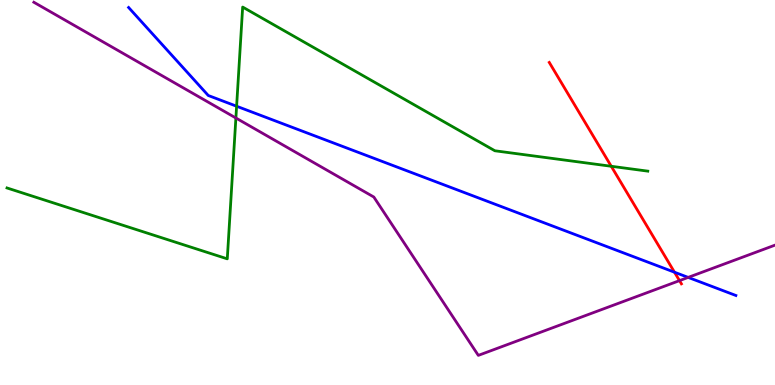[{'lines': ['blue', 'red'], 'intersections': [{'x': 8.7, 'y': 2.93}]}, {'lines': ['green', 'red'], 'intersections': [{'x': 7.89, 'y': 5.68}]}, {'lines': ['purple', 'red'], 'intersections': [{'x': 8.77, 'y': 2.71}]}, {'lines': ['blue', 'green'], 'intersections': [{'x': 3.05, 'y': 7.24}]}, {'lines': ['blue', 'purple'], 'intersections': [{'x': 8.88, 'y': 2.79}]}, {'lines': ['green', 'purple'], 'intersections': [{'x': 3.04, 'y': 6.94}]}]